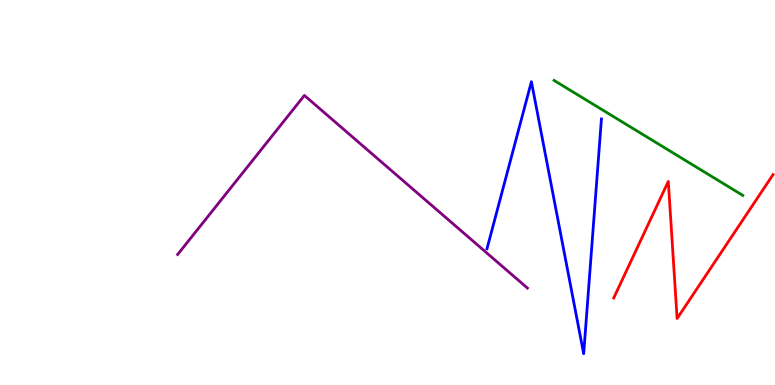[{'lines': ['blue', 'red'], 'intersections': []}, {'lines': ['green', 'red'], 'intersections': []}, {'lines': ['purple', 'red'], 'intersections': []}, {'lines': ['blue', 'green'], 'intersections': []}, {'lines': ['blue', 'purple'], 'intersections': []}, {'lines': ['green', 'purple'], 'intersections': []}]